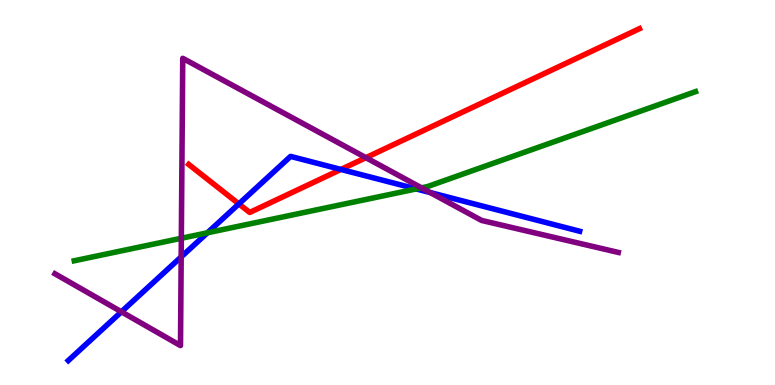[{'lines': ['blue', 'red'], 'intersections': [{'x': 3.08, 'y': 4.7}, {'x': 4.4, 'y': 5.6}]}, {'lines': ['green', 'red'], 'intersections': []}, {'lines': ['purple', 'red'], 'intersections': [{'x': 4.72, 'y': 5.9}]}, {'lines': ['blue', 'green'], 'intersections': [{'x': 2.68, 'y': 3.95}, {'x': 5.37, 'y': 5.09}]}, {'lines': ['blue', 'purple'], 'intersections': [{'x': 1.57, 'y': 1.9}, {'x': 2.34, 'y': 3.33}, {'x': 5.55, 'y': 5.0}]}, {'lines': ['green', 'purple'], 'intersections': [{'x': 2.34, 'y': 3.81}, {'x': 5.44, 'y': 5.12}]}]